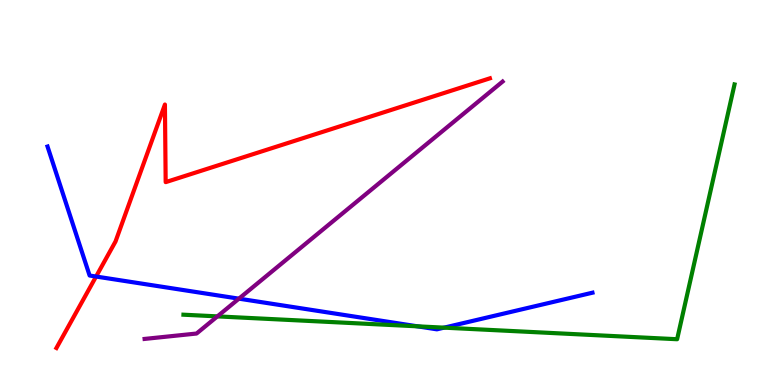[{'lines': ['blue', 'red'], 'intersections': [{'x': 1.24, 'y': 2.82}]}, {'lines': ['green', 'red'], 'intersections': []}, {'lines': ['purple', 'red'], 'intersections': []}, {'lines': ['blue', 'green'], 'intersections': [{'x': 5.39, 'y': 1.52}, {'x': 5.73, 'y': 1.49}]}, {'lines': ['blue', 'purple'], 'intersections': [{'x': 3.08, 'y': 2.24}]}, {'lines': ['green', 'purple'], 'intersections': [{'x': 2.81, 'y': 1.78}]}]